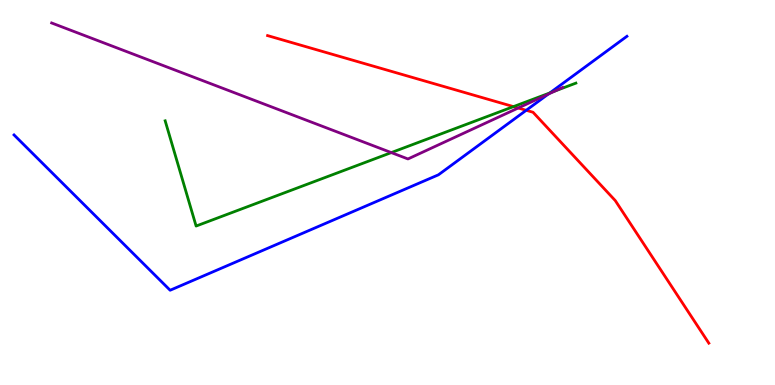[{'lines': ['blue', 'red'], 'intersections': [{'x': 6.79, 'y': 7.14}]}, {'lines': ['green', 'red'], 'intersections': [{'x': 6.63, 'y': 7.23}]}, {'lines': ['purple', 'red'], 'intersections': [{'x': 6.69, 'y': 7.19}]}, {'lines': ['blue', 'green'], 'intersections': [{'x': 7.1, 'y': 7.59}]}, {'lines': ['blue', 'purple'], 'intersections': [{'x': 7.07, 'y': 7.55}]}, {'lines': ['green', 'purple'], 'intersections': [{'x': 5.05, 'y': 6.04}, {'x': 7.16, 'y': 7.64}]}]